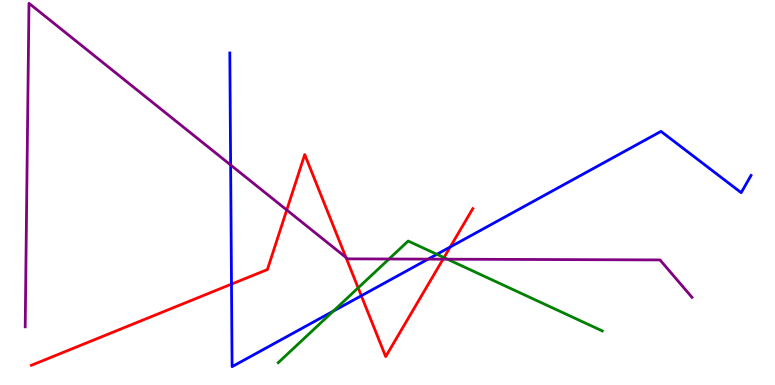[{'lines': ['blue', 'red'], 'intersections': [{'x': 2.99, 'y': 2.62}, {'x': 4.66, 'y': 2.32}, {'x': 5.81, 'y': 3.58}]}, {'lines': ['green', 'red'], 'intersections': [{'x': 4.62, 'y': 2.52}, {'x': 5.73, 'y': 3.31}]}, {'lines': ['purple', 'red'], 'intersections': [{'x': 3.7, 'y': 4.55}, {'x': 4.46, 'y': 3.31}, {'x': 5.72, 'y': 3.27}]}, {'lines': ['blue', 'green'], 'intersections': [{'x': 4.3, 'y': 1.92}, {'x': 5.64, 'y': 3.39}]}, {'lines': ['blue', 'purple'], 'intersections': [{'x': 2.98, 'y': 5.71}, {'x': 5.52, 'y': 3.27}]}, {'lines': ['green', 'purple'], 'intersections': [{'x': 5.02, 'y': 3.27}, {'x': 5.77, 'y': 3.27}]}]